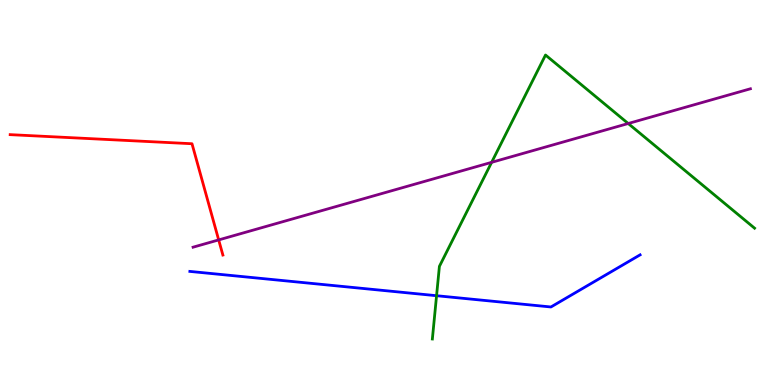[{'lines': ['blue', 'red'], 'intersections': []}, {'lines': ['green', 'red'], 'intersections': []}, {'lines': ['purple', 'red'], 'intersections': [{'x': 2.82, 'y': 3.77}]}, {'lines': ['blue', 'green'], 'intersections': [{'x': 5.63, 'y': 2.32}]}, {'lines': ['blue', 'purple'], 'intersections': []}, {'lines': ['green', 'purple'], 'intersections': [{'x': 6.34, 'y': 5.78}, {'x': 8.11, 'y': 6.79}]}]